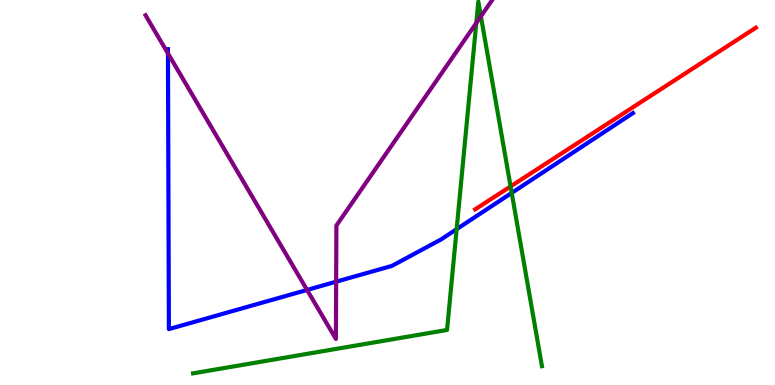[{'lines': ['blue', 'red'], 'intersections': []}, {'lines': ['green', 'red'], 'intersections': [{'x': 6.59, 'y': 5.16}]}, {'lines': ['purple', 'red'], 'intersections': []}, {'lines': ['blue', 'green'], 'intersections': [{'x': 5.89, 'y': 4.05}, {'x': 6.6, 'y': 4.99}]}, {'lines': ['blue', 'purple'], 'intersections': [{'x': 2.17, 'y': 8.61}, {'x': 3.96, 'y': 2.47}, {'x': 4.34, 'y': 2.68}]}, {'lines': ['green', 'purple'], 'intersections': [{'x': 6.15, 'y': 9.4}, {'x': 6.21, 'y': 9.58}]}]